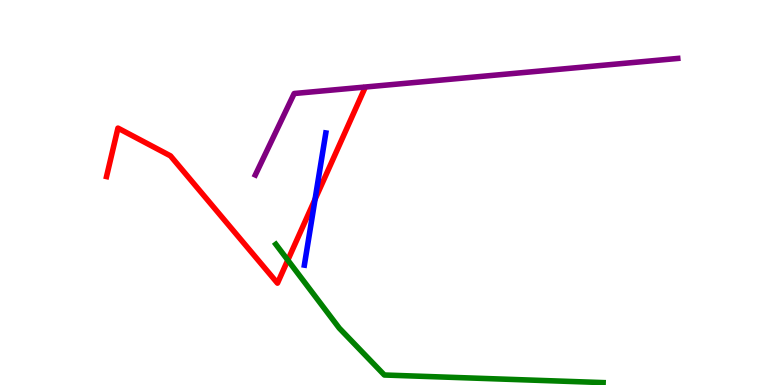[{'lines': ['blue', 'red'], 'intersections': [{'x': 4.07, 'y': 4.82}]}, {'lines': ['green', 'red'], 'intersections': [{'x': 3.71, 'y': 3.24}]}, {'lines': ['purple', 'red'], 'intersections': []}, {'lines': ['blue', 'green'], 'intersections': []}, {'lines': ['blue', 'purple'], 'intersections': []}, {'lines': ['green', 'purple'], 'intersections': []}]